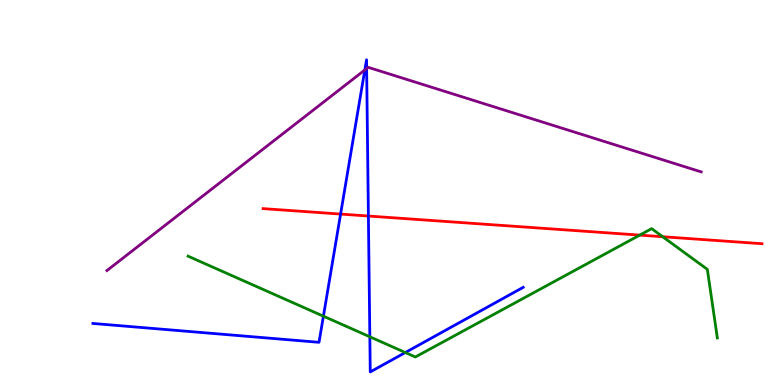[{'lines': ['blue', 'red'], 'intersections': [{'x': 4.39, 'y': 4.44}, {'x': 4.75, 'y': 4.39}]}, {'lines': ['green', 'red'], 'intersections': [{'x': 8.25, 'y': 3.89}, {'x': 8.55, 'y': 3.85}]}, {'lines': ['purple', 'red'], 'intersections': []}, {'lines': ['blue', 'green'], 'intersections': [{'x': 4.17, 'y': 1.79}, {'x': 4.77, 'y': 1.25}, {'x': 5.23, 'y': 0.844}]}, {'lines': ['blue', 'purple'], 'intersections': [{'x': 4.71, 'y': 8.18}, {'x': 4.73, 'y': 8.22}]}, {'lines': ['green', 'purple'], 'intersections': []}]